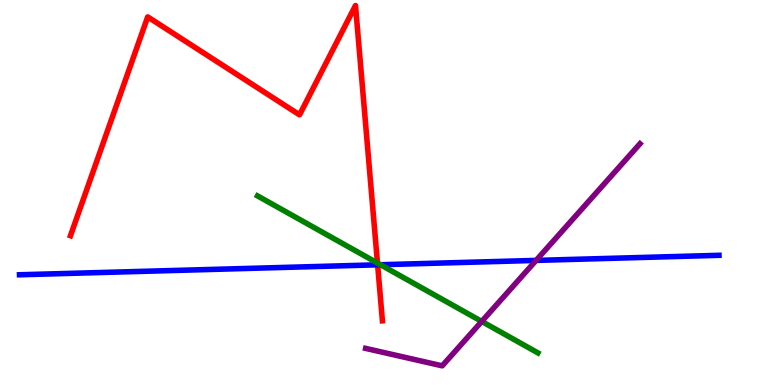[{'lines': ['blue', 'red'], 'intersections': [{'x': 4.87, 'y': 3.12}]}, {'lines': ['green', 'red'], 'intersections': [{'x': 4.87, 'y': 3.17}]}, {'lines': ['purple', 'red'], 'intersections': []}, {'lines': ['blue', 'green'], 'intersections': [{'x': 4.91, 'y': 3.12}]}, {'lines': ['blue', 'purple'], 'intersections': [{'x': 6.92, 'y': 3.24}]}, {'lines': ['green', 'purple'], 'intersections': [{'x': 6.22, 'y': 1.65}]}]